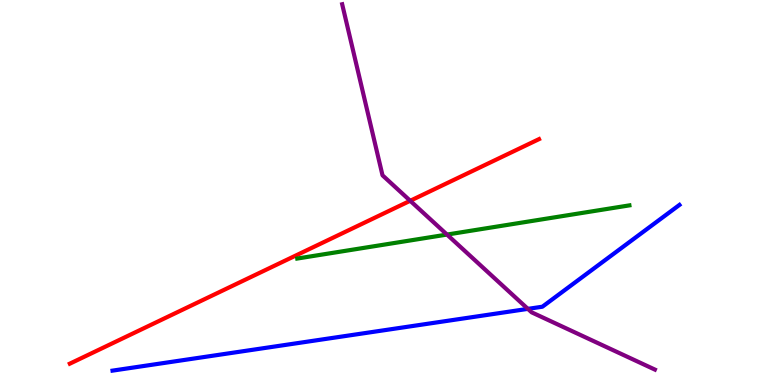[{'lines': ['blue', 'red'], 'intersections': []}, {'lines': ['green', 'red'], 'intersections': []}, {'lines': ['purple', 'red'], 'intersections': [{'x': 5.29, 'y': 4.79}]}, {'lines': ['blue', 'green'], 'intersections': []}, {'lines': ['blue', 'purple'], 'intersections': [{'x': 6.81, 'y': 1.98}]}, {'lines': ['green', 'purple'], 'intersections': [{'x': 5.77, 'y': 3.91}]}]